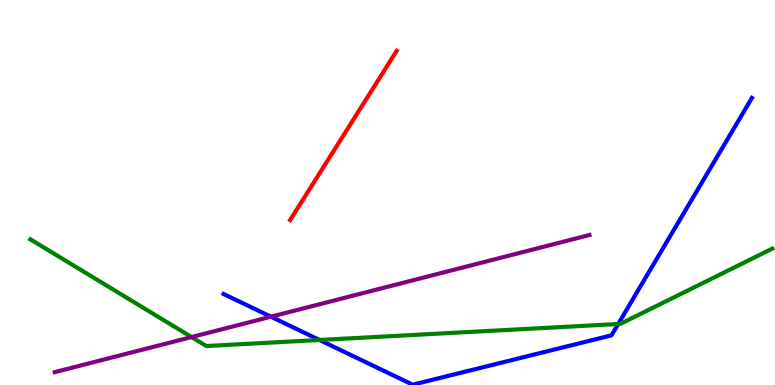[{'lines': ['blue', 'red'], 'intersections': []}, {'lines': ['green', 'red'], 'intersections': []}, {'lines': ['purple', 'red'], 'intersections': []}, {'lines': ['blue', 'green'], 'intersections': [{'x': 4.12, 'y': 1.17}, {'x': 7.98, 'y': 1.58}]}, {'lines': ['blue', 'purple'], 'intersections': [{'x': 3.5, 'y': 1.77}]}, {'lines': ['green', 'purple'], 'intersections': [{'x': 2.47, 'y': 1.25}]}]